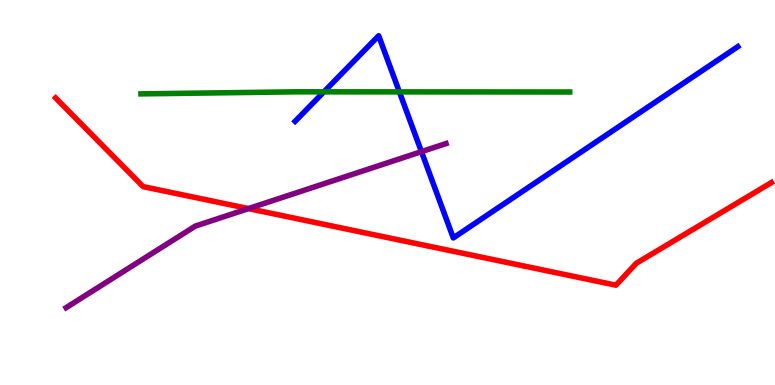[{'lines': ['blue', 'red'], 'intersections': []}, {'lines': ['green', 'red'], 'intersections': []}, {'lines': ['purple', 'red'], 'intersections': [{'x': 3.21, 'y': 4.58}]}, {'lines': ['blue', 'green'], 'intersections': [{'x': 4.18, 'y': 7.61}, {'x': 5.15, 'y': 7.61}]}, {'lines': ['blue', 'purple'], 'intersections': [{'x': 5.44, 'y': 6.06}]}, {'lines': ['green', 'purple'], 'intersections': []}]